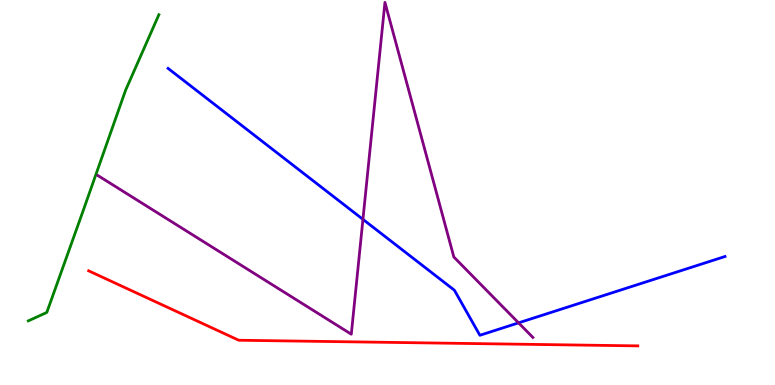[{'lines': ['blue', 'red'], 'intersections': []}, {'lines': ['green', 'red'], 'intersections': []}, {'lines': ['purple', 'red'], 'intersections': []}, {'lines': ['blue', 'green'], 'intersections': []}, {'lines': ['blue', 'purple'], 'intersections': [{'x': 4.68, 'y': 4.3}, {'x': 6.69, 'y': 1.61}]}, {'lines': ['green', 'purple'], 'intersections': []}]